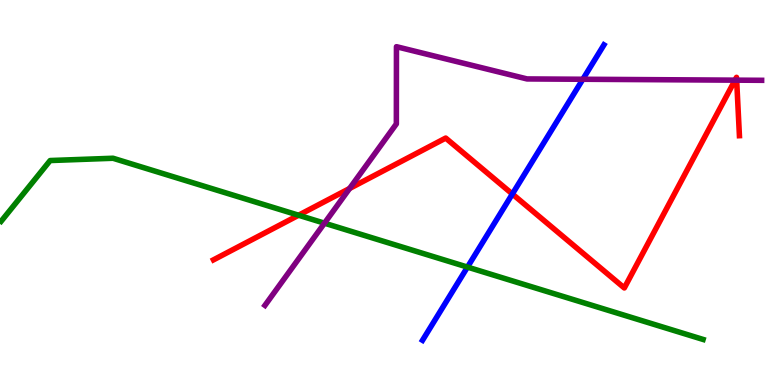[{'lines': ['blue', 'red'], 'intersections': [{'x': 6.61, 'y': 4.96}]}, {'lines': ['green', 'red'], 'intersections': [{'x': 3.85, 'y': 4.41}]}, {'lines': ['purple', 'red'], 'intersections': [{'x': 4.51, 'y': 5.1}, {'x': 9.48, 'y': 7.92}, {'x': 9.51, 'y': 7.92}]}, {'lines': ['blue', 'green'], 'intersections': [{'x': 6.03, 'y': 3.06}]}, {'lines': ['blue', 'purple'], 'intersections': [{'x': 7.52, 'y': 7.94}]}, {'lines': ['green', 'purple'], 'intersections': [{'x': 4.19, 'y': 4.2}]}]